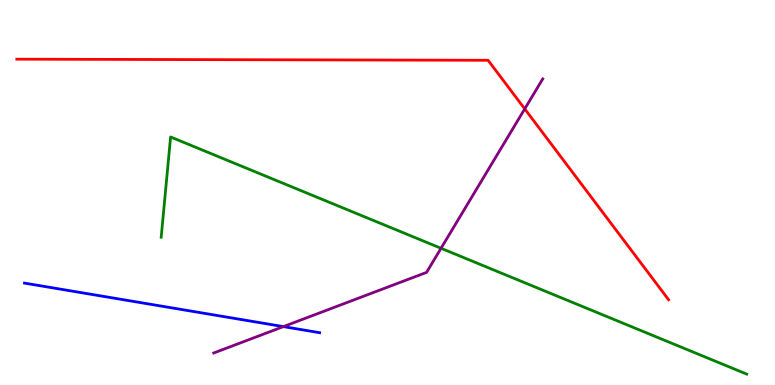[{'lines': ['blue', 'red'], 'intersections': []}, {'lines': ['green', 'red'], 'intersections': []}, {'lines': ['purple', 'red'], 'intersections': [{'x': 6.77, 'y': 7.17}]}, {'lines': ['blue', 'green'], 'intersections': []}, {'lines': ['blue', 'purple'], 'intersections': [{'x': 3.66, 'y': 1.52}]}, {'lines': ['green', 'purple'], 'intersections': [{'x': 5.69, 'y': 3.55}]}]